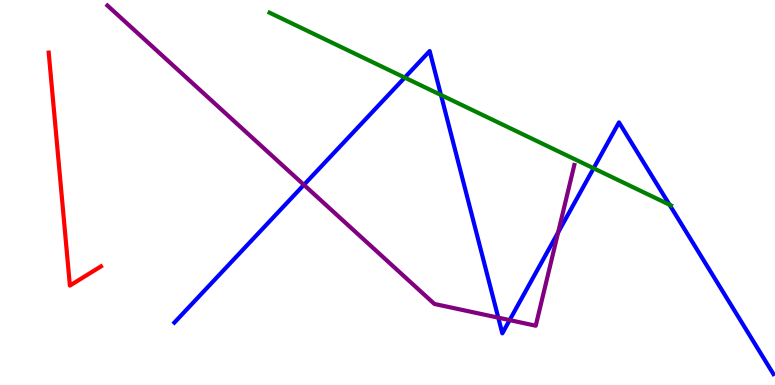[{'lines': ['blue', 'red'], 'intersections': []}, {'lines': ['green', 'red'], 'intersections': []}, {'lines': ['purple', 'red'], 'intersections': []}, {'lines': ['blue', 'green'], 'intersections': [{'x': 5.22, 'y': 7.98}, {'x': 5.69, 'y': 7.53}, {'x': 7.66, 'y': 5.63}, {'x': 8.64, 'y': 4.68}]}, {'lines': ['blue', 'purple'], 'intersections': [{'x': 3.92, 'y': 5.2}, {'x': 6.43, 'y': 1.75}, {'x': 6.58, 'y': 1.69}, {'x': 7.2, 'y': 3.96}]}, {'lines': ['green', 'purple'], 'intersections': []}]